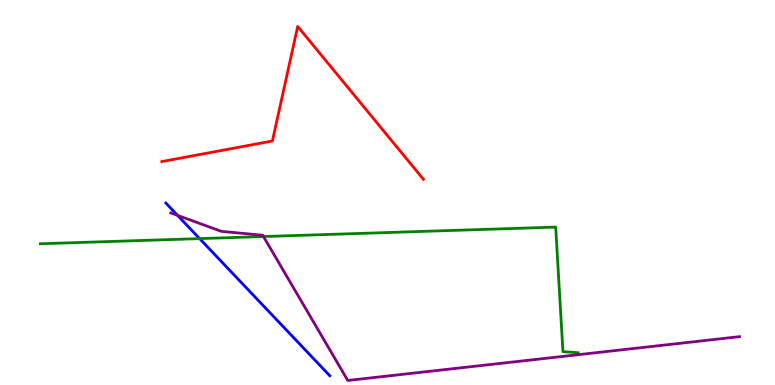[{'lines': ['blue', 'red'], 'intersections': []}, {'lines': ['green', 'red'], 'intersections': []}, {'lines': ['purple', 'red'], 'intersections': []}, {'lines': ['blue', 'green'], 'intersections': [{'x': 2.58, 'y': 3.8}]}, {'lines': ['blue', 'purple'], 'intersections': [{'x': 2.29, 'y': 4.41}]}, {'lines': ['green', 'purple'], 'intersections': [{'x': 3.4, 'y': 3.86}]}]